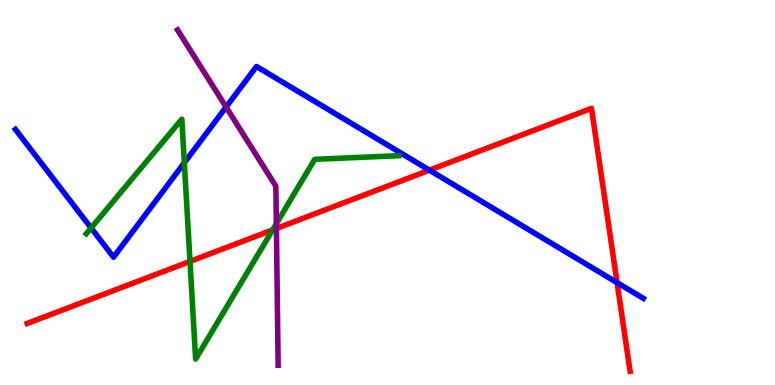[{'lines': ['blue', 'red'], 'intersections': [{'x': 5.54, 'y': 5.58}, {'x': 7.96, 'y': 2.66}]}, {'lines': ['green', 'red'], 'intersections': [{'x': 2.45, 'y': 3.21}, {'x': 3.52, 'y': 4.03}]}, {'lines': ['purple', 'red'], 'intersections': [{'x': 3.57, 'y': 4.07}]}, {'lines': ['blue', 'green'], 'intersections': [{'x': 1.18, 'y': 4.08}, {'x': 2.38, 'y': 5.77}]}, {'lines': ['blue', 'purple'], 'intersections': [{'x': 2.92, 'y': 7.22}]}, {'lines': ['green', 'purple'], 'intersections': [{'x': 3.57, 'y': 4.19}]}]